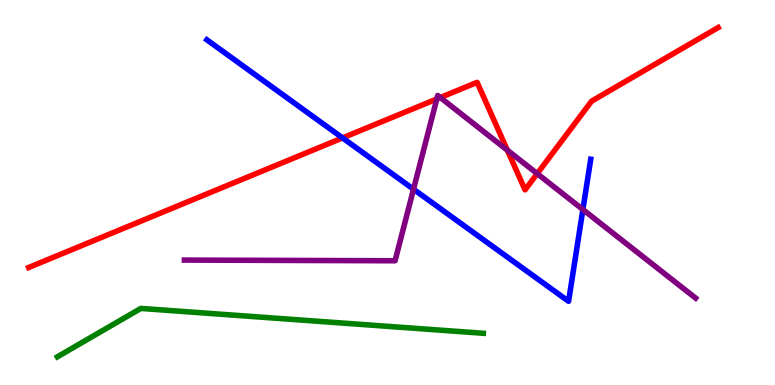[{'lines': ['blue', 'red'], 'intersections': [{'x': 4.42, 'y': 6.42}]}, {'lines': ['green', 'red'], 'intersections': []}, {'lines': ['purple', 'red'], 'intersections': [{'x': 5.64, 'y': 7.43}, {'x': 5.68, 'y': 7.47}, {'x': 6.55, 'y': 6.1}, {'x': 6.93, 'y': 5.49}]}, {'lines': ['blue', 'green'], 'intersections': []}, {'lines': ['blue', 'purple'], 'intersections': [{'x': 5.34, 'y': 5.09}, {'x': 7.52, 'y': 4.56}]}, {'lines': ['green', 'purple'], 'intersections': []}]